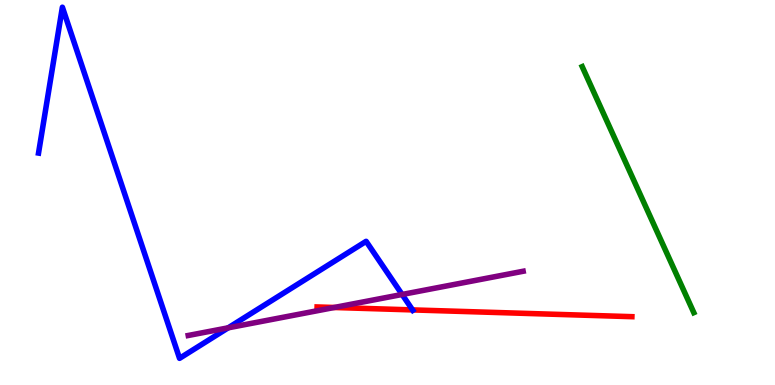[{'lines': ['blue', 'red'], 'intersections': [{'x': 5.32, 'y': 1.95}]}, {'lines': ['green', 'red'], 'intersections': []}, {'lines': ['purple', 'red'], 'intersections': [{'x': 4.31, 'y': 2.01}]}, {'lines': ['blue', 'green'], 'intersections': []}, {'lines': ['blue', 'purple'], 'intersections': [{'x': 2.94, 'y': 1.49}, {'x': 5.19, 'y': 2.35}]}, {'lines': ['green', 'purple'], 'intersections': []}]